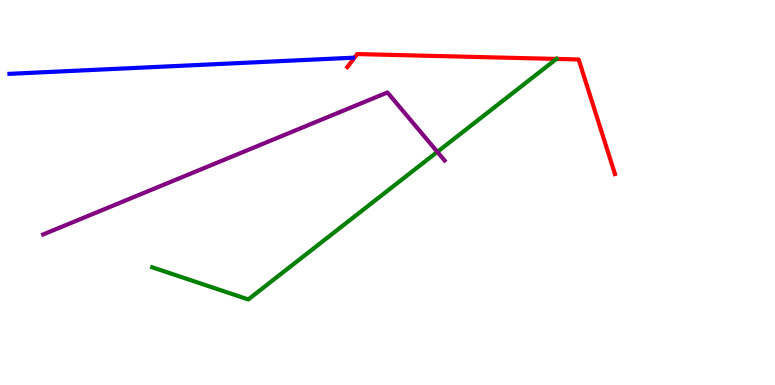[{'lines': ['blue', 'red'], 'intersections': []}, {'lines': ['green', 'red'], 'intersections': [{'x': 7.18, 'y': 8.47}]}, {'lines': ['purple', 'red'], 'intersections': []}, {'lines': ['blue', 'green'], 'intersections': []}, {'lines': ['blue', 'purple'], 'intersections': []}, {'lines': ['green', 'purple'], 'intersections': [{'x': 5.64, 'y': 6.06}]}]